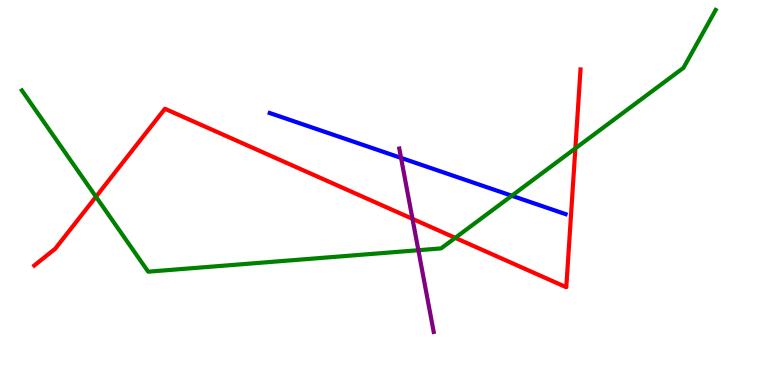[{'lines': ['blue', 'red'], 'intersections': []}, {'lines': ['green', 'red'], 'intersections': [{'x': 1.24, 'y': 4.89}, {'x': 5.87, 'y': 3.82}, {'x': 7.42, 'y': 6.15}]}, {'lines': ['purple', 'red'], 'intersections': [{'x': 5.32, 'y': 4.32}]}, {'lines': ['blue', 'green'], 'intersections': [{'x': 6.6, 'y': 4.92}]}, {'lines': ['blue', 'purple'], 'intersections': [{'x': 5.17, 'y': 5.9}]}, {'lines': ['green', 'purple'], 'intersections': [{'x': 5.4, 'y': 3.5}]}]